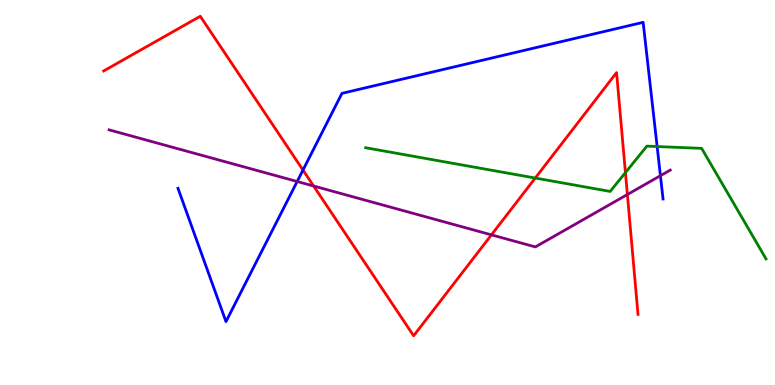[{'lines': ['blue', 'red'], 'intersections': [{'x': 3.91, 'y': 5.58}]}, {'lines': ['green', 'red'], 'intersections': [{'x': 6.91, 'y': 5.38}, {'x': 8.07, 'y': 5.52}]}, {'lines': ['purple', 'red'], 'intersections': [{'x': 4.05, 'y': 5.17}, {'x': 6.34, 'y': 3.9}, {'x': 8.1, 'y': 4.95}]}, {'lines': ['blue', 'green'], 'intersections': [{'x': 8.48, 'y': 6.19}]}, {'lines': ['blue', 'purple'], 'intersections': [{'x': 3.83, 'y': 5.29}, {'x': 8.52, 'y': 5.44}]}, {'lines': ['green', 'purple'], 'intersections': []}]